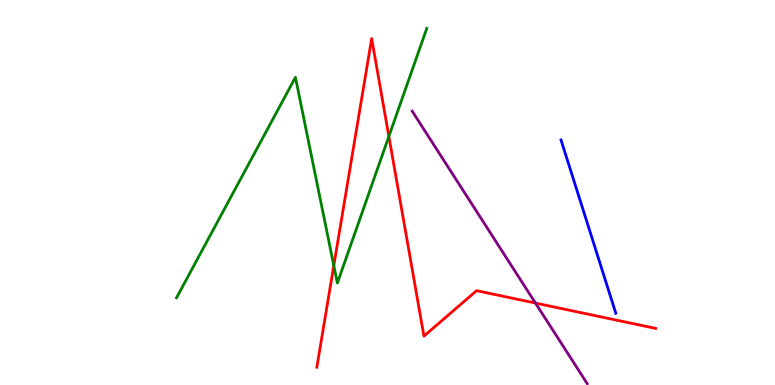[{'lines': ['blue', 'red'], 'intersections': []}, {'lines': ['green', 'red'], 'intersections': [{'x': 4.31, 'y': 3.1}, {'x': 5.02, 'y': 6.46}]}, {'lines': ['purple', 'red'], 'intersections': [{'x': 6.91, 'y': 2.13}]}, {'lines': ['blue', 'green'], 'intersections': []}, {'lines': ['blue', 'purple'], 'intersections': []}, {'lines': ['green', 'purple'], 'intersections': []}]